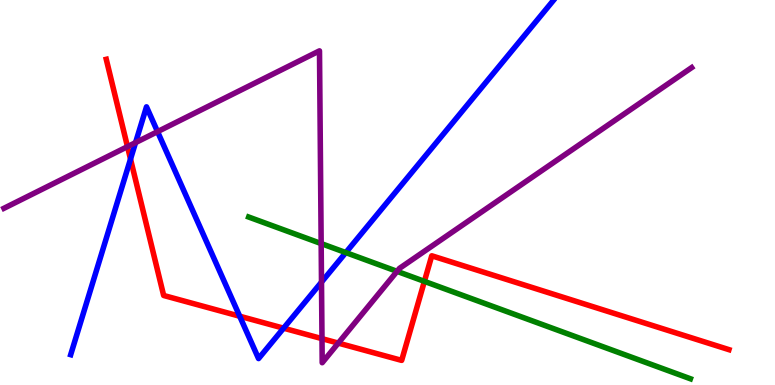[{'lines': ['blue', 'red'], 'intersections': [{'x': 1.68, 'y': 5.87}, {'x': 3.09, 'y': 1.79}, {'x': 3.66, 'y': 1.48}]}, {'lines': ['green', 'red'], 'intersections': [{'x': 5.48, 'y': 2.69}]}, {'lines': ['purple', 'red'], 'intersections': [{'x': 1.64, 'y': 6.19}, {'x': 4.15, 'y': 1.2}, {'x': 4.36, 'y': 1.09}]}, {'lines': ['blue', 'green'], 'intersections': [{'x': 4.46, 'y': 3.44}]}, {'lines': ['blue', 'purple'], 'intersections': [{'x': 1.75, 'y': 6.3}, {'x': 2.03, 'y': 6.58}, {'x': 4.15, 'y': 2.67}]}, {'lines': ['green', 'purple'], 'intersections': [{'x': 4.14, 'y': 3.67}, {'x': 5.12, 'y': 2.95}]}]